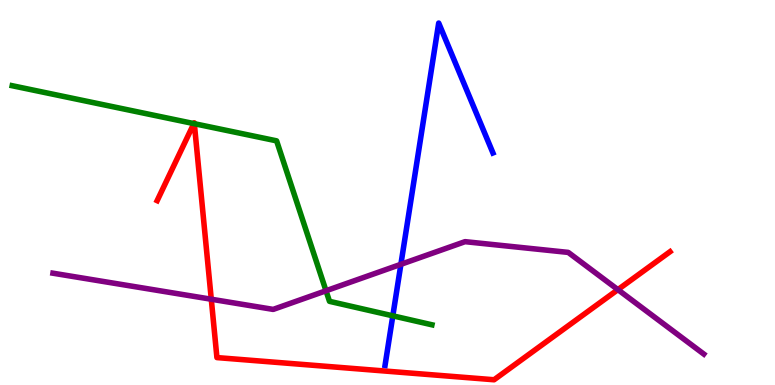[{'lines': ['blue', 'red'], 'intersections': []}, {'lines': ['green', 'red'], 'intersections': [{'x': 2.5, 'y': 6.79}, {'x': 2.51, 'y': 6.79}]}, {'lines': ['purple', 'red'], 'intersections': [{'x': 2.73, 'y': 2.23}, {'x': 7.97, 'y': 2.48}]}, {'lines': ['blue', 'green'], 'intersections': [{'x': 5.07, 'y': 1.8}]}, {'lines': ['blue', 'purple'], 'intersections': [{'x': 5.17, 'y': 3.13}]}, {'lines': ['green', 'purple'], 'intersections': [{'x': 4.21, 'y': 2.45}]}]